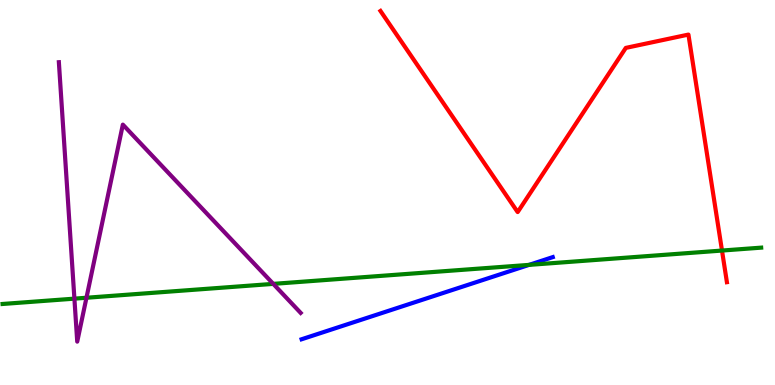[{'lines': ['blue', 'red'], 'intersections': []}, {'lines': ['green', 'red'], 'intersections': [{'x': 9.32, 'y': 3.49}]}, {'lines': ['purple', 'red'], 'intersections': []}, {'lines': ['blue', 'green'], 'intersections': [{'x': 6.83, 'y': 3.12}]}, {'lines': ['blue', 'purple'], 'intersections': []}, {'lines': ['green', 'purple'], 'intersections': [{'x': 0.96, 'y': 2.24}, {'x': 1.12, 'y': 2.27}, {'x': 3.53, 'y': 2.63}]}]